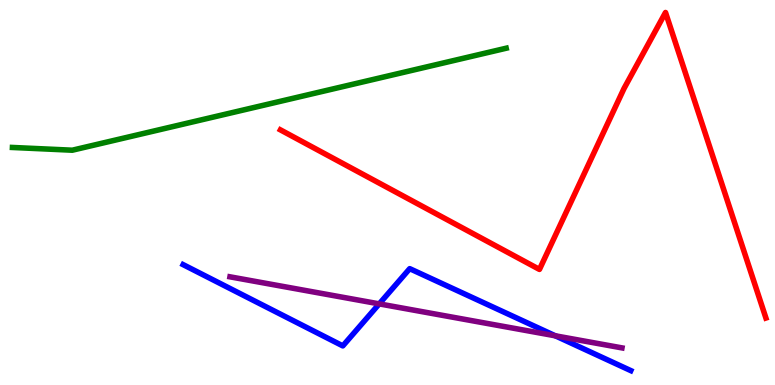[{'lines': ['blue', 'red'], 'intersections': []}, {'lines': ['green', 'red'], 'intersections': []}, {'lines': ['purple', 'red'], 'intersections': []}, {'lines': ['blue', 'green'], 'intersections': []}, {'lines': ['blue', 'purple'], 'intersections': [{'x': 4.89, 'y': 2.11}, {'x': 7.17, 'y': 1.28}]}, {'lines': ['green', 'purple'], 'intersections': []}]